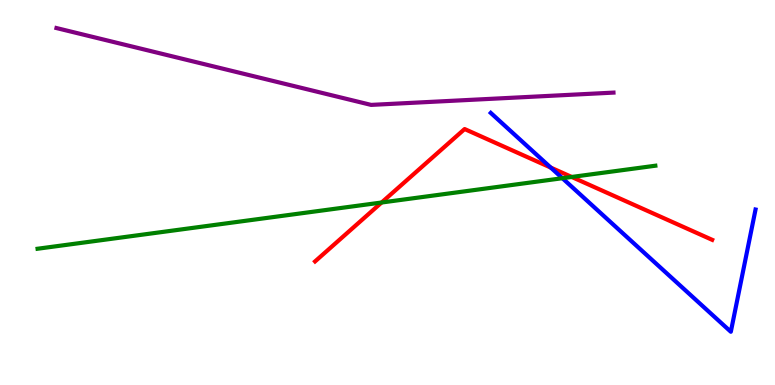[{'lines': ['blue', 'red'], 'intersections': [{'x': 7.11, 'y': 5.65}]}, {'lines': ['green', 'red'], 'intersections': [{'x': 4.92, 'y': 4.74}, {'x': 7.38, 'y': 5.4}]}, {'lines': ['purple', 'red'], 'intersections': []}, {'lines': ['blue', 'green'], 'intersections': [{'x': 7.26, 'y': 5.37}]}, {'lines': ['blue', 'purple'], 'intersections': []}, {'lines': ['green', 'purple'], 'intersections': []}]